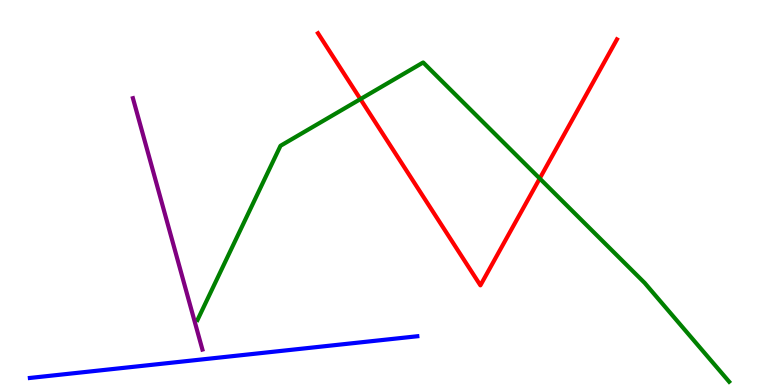[{'lines': ['blue', 'red'], 'intersections': []}, {'lines': ['green', 'red'], 'intersections': [{'x': 4.65, 'y': 7.43}, {'x': 6.96, 'y': 5.36}]}, {'lines': ['purple', 'red'], 'intersections': []}, {'lines': ['blue', 'green'], 'intersections': []}, {'lines': ['blue', 'purple'], 'intersections': []}, {'lines': ['green', 'purple'], 'intersections': []}]